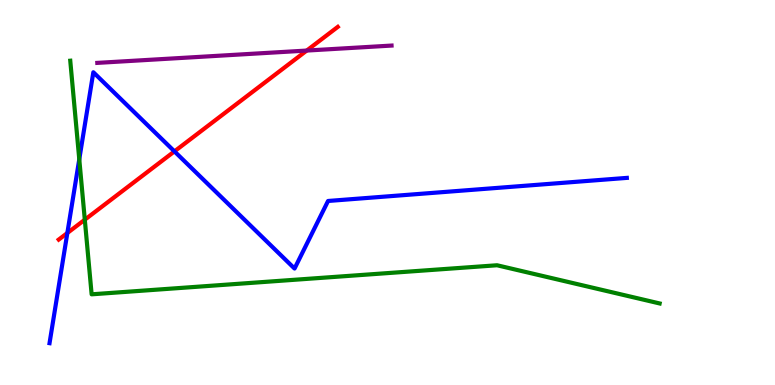[{'lines': ['blue', 'red'], 'intersections': [{'x': 0.869, 'y': 3.95}, {'x': 2.25, 'y': 6.07}]}, {'lines': ['green', 'red'], 'intersections': [{'x': 1.09, 'y': 4.29}]}, {'lines': ['purple', 'red'], 'intersections': [{'x': 3.96, 'y': 8.69}]}, {'lines': ['blue', 'green'], 'intersections': [{'x': 1.02, 'y': 5.86}]}, {'lines': ['blue', 'purple'], 'intersections': []}, {'lines': ['green', 'purple'], 'intersections': []}]